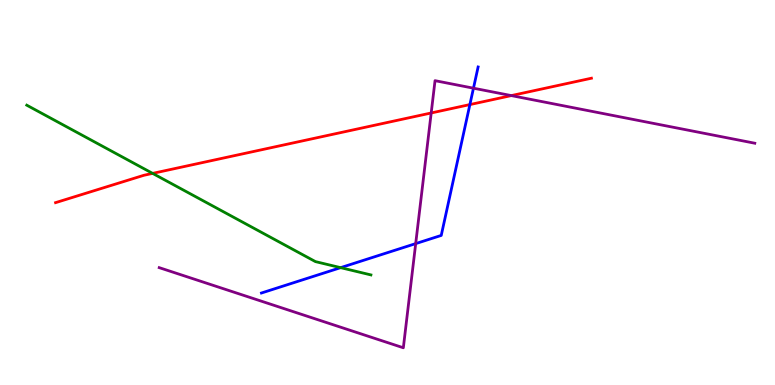[{'lines': ['blue', 'red'], 'intersections': [{'x': 6.06, 'y': 7.28}]}, {'lines': ['green', 'red'], 'intersections': [{'x': 1.97, 'y': 5.5}]}, {'lines': ['purple', 'red'], 'intersections': [{'x': 5.56, 'y': 7.07}, {'x': 6.6, 'y': 7.52}]}, {'lines': ['blue', 'green'], 'intersections': [{'x': 4.4, 'y': 3.05}]}, {'lines': ['blue', 'purple'], 'intersections': [{'x': 5.36, 'y': 3.67}, {'x': 6.11, 'y': 7.71}]}, {'lines': ['green', 'purple'], 'intersections': []}]